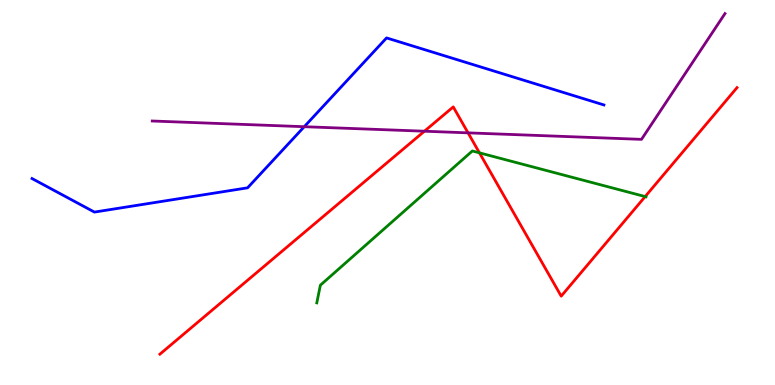[{'lines': ['blue', 'red'], 'intersections': []}, {'lines': ['green', 'red'], 'intersections': [{'x': 6.19, 'y': 6.03}, {'x': 8.32, 'y': 4.89}]}, {'lines': ['purple', 'red'], 'intersections': [{'x': 5.48, 'y': 6.59}, {'x': 6.04, 'y': 6.55}]}, {'lines': ['blue', 'green'], 'intersections': []}, {'lines': ['blue', 'purple'], 'intersections': [{'x': 3.93, 'y': 6.71}]}, {'lines': ['green', 'purple'], 'intersections': []}]